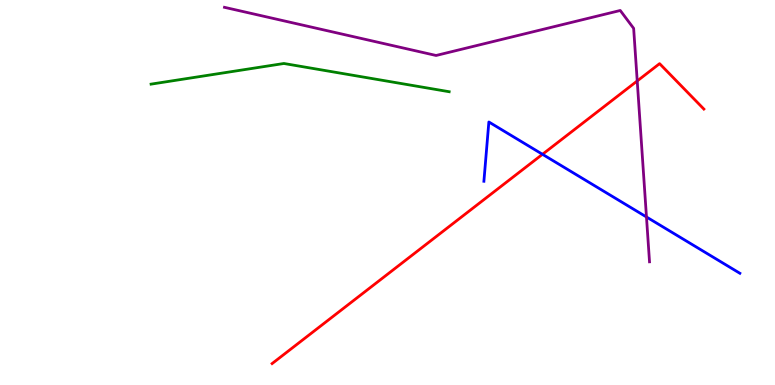[{'lines': ['blue', 'red'], 'intersections': [{'x': 7.0, 'y': 5.99}]}, {'lines': ['green', 'red'], 'intersections': []}, {'lines': ['purple', 'red'], 'intersections': [{'x': 8.22, 'y': 7.9}]}, {'lines': ['blue', 'green'], 'intersections': []}, {'lines': ['blue', 'purple'], 'intersections': [{'x': 8.34, 'y': 4.36}]}, {'lines': ['green', 'purple'], 'intersections': []}]